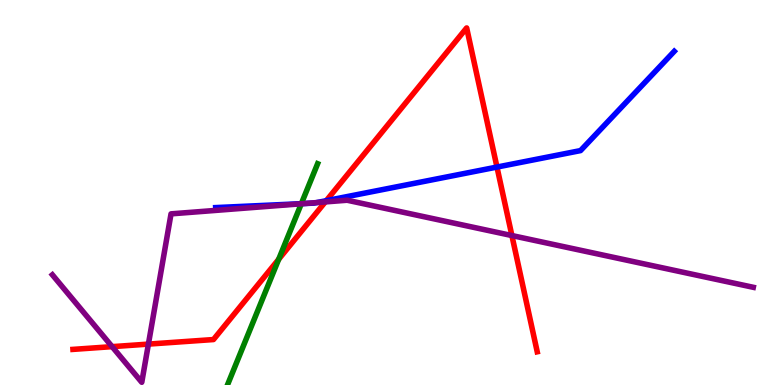[{'lines': ['blue', 'red'], 'intersections': [{'x': 4.21, 'y': 4.79}, {'x': 6.41, 'y': 5.66}]}, {'lines': ['green', 'red'], 'intersections': [{'x': 3.6, 'y': 3.27}]}, {'lines': ['purple', 'red'], 'intersections': [{'x': 1.45, 'y': 0.996}, {'x': 1.91, 'y': 1.06}, {'x': 4.2, 'y': 4.76}, {'x': 6.61, 'y': 3.88}]}, {'lines': ['blue', 'green'], 'intersections': [{'x': 3.89, 'y': 4.71}]}, {'lines': ['blue', 'purple'], 'intersections': [{'x': 3.92, 'y': 4.71}, {'x': 4.09, 'y': 4.74}]}, {'lines': ['green', 'purple'], 'intersections': [{'x': 3.89, 'y': 4.71}]}]